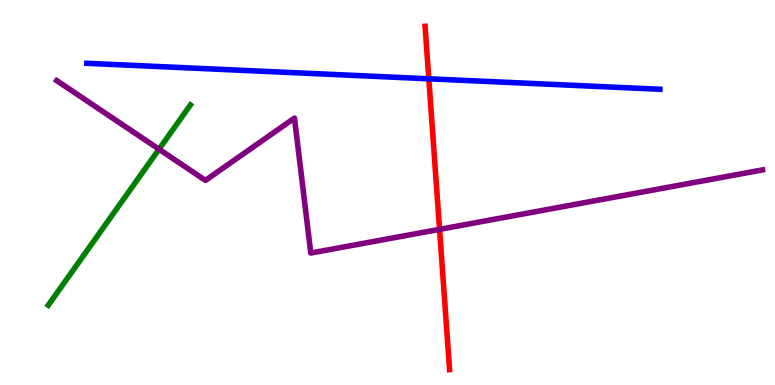[{'lines': ['blue', 'red'], 'intersections': [{'x': 5.53, 'y': 7.95}]}, {'lines': ['green', 'red'], 'intersections': []}, {'lines': ['purple', 'red'], 'intersections': [{'x': 5.67, 'y': 4.04}]}, {'lines': ['blue', 'green'], 'intersections': []}, {'lines': ['blue', 'purple'], 'intersections': []}, {'lines': ['green', 'purple'], 'intersections': [{'x': 2.05, 'y': 6.12}]}]